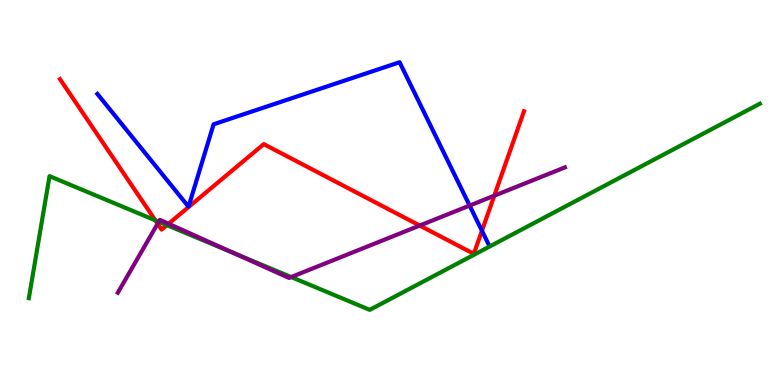[{'lines': ['blue', 'red'], 'intersections': [{'x': 6.22, 'y': 4.01}]}, {'lines': ['green', 'red'], 'intersections': [{'x': 2.0, 'y': 4.28}, {'x': 2.15, 'y': 4.15}]}, {'lines': ['purple', 'red'], 'intersections': [{'x': 2.03, 'y': 4.19}, {'x': 2.17, 'y': 4.19}, {'x': 5.42, 'y': 4.14}, {'x': 6.38, 'y': 4.92}]}, {'lines': ['blue', 'green'], 'intersections': []}, {'lines': ['blue', 'purple'], 'intersections': [{'x': 6.06, 'y': 4.66}]}, {'lines': ['green', 'purple'], 'intersections': [{'x': 2.05, 'y': 4.24}, {'x': 3.02, 'y': 3.42}, {'x': 3.76, 'y': 2.8}]}]